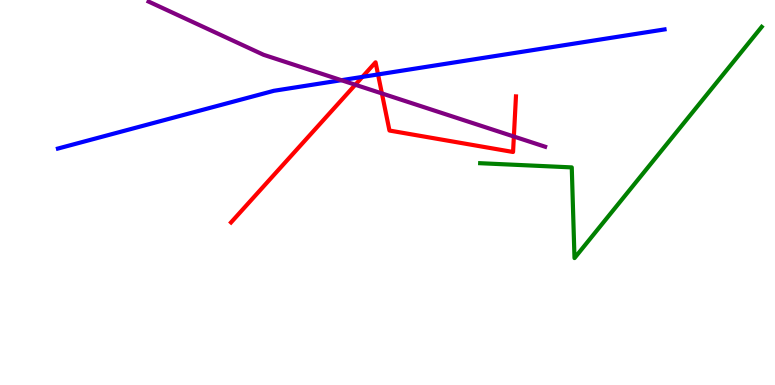[{'lines': ['blue', 'red'], 'intersections': [{'x': 4.68, 'y': 8.0}, {'x': 4.88, 'y': 8.07}]}, {'lines': ['green', 'red'], 'intersections': []}, {'lines': ['purple', 'red'], 'intersections': [{'x': 4.58, 'y': 7.8}, {'x': 4.93, 'y': 7.57}, {'x': 6.63, 'y': 6.45}]}, {'lines': ['blue', 'green'], 'intersections': []}, {'lines': ['blue', 'purple'], 'intersections': [{'x': 4.4, 'y': 7.92}]}, {'lines': ['green', 'purple'], 'intersections': []}]